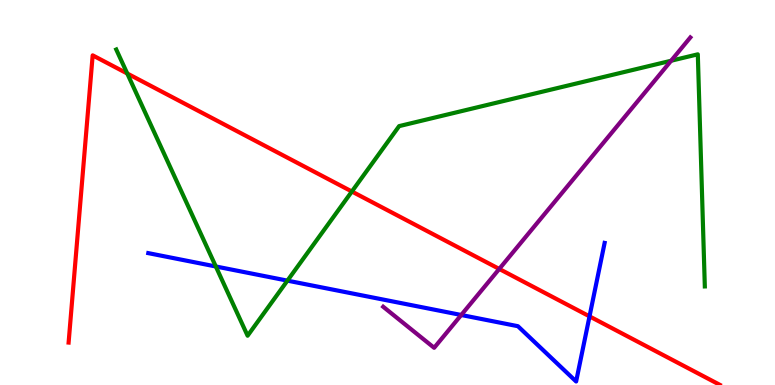[{'lines': ['blue', 'red'], 'intersections': [{'x': 7.61, 'y': 1.78}]}, {'lines': ['green', 'red'], 'intersections': [{'x': 1.64, 'y': 8.09}, {'x': 4.54, 'y': 5.03}]}, {'lines': ['purple', 'red'], 'intersections': [{'x': 6.44, 'y': 3.01}]}, {'lines': ['blue', 'green'], 'intersections': [{'x': 2.78, 'y': 3.08}, {'x': 3.71, 'y': 2.71}]}, {'lines': ['blue', 'purple'], 'intersections': [{'x': 5.95, 'y': 1.82}]}, {'lines': ['green', 'purple'], 'intersections': [{'x': 8.66, 'y': 8.42}]}]